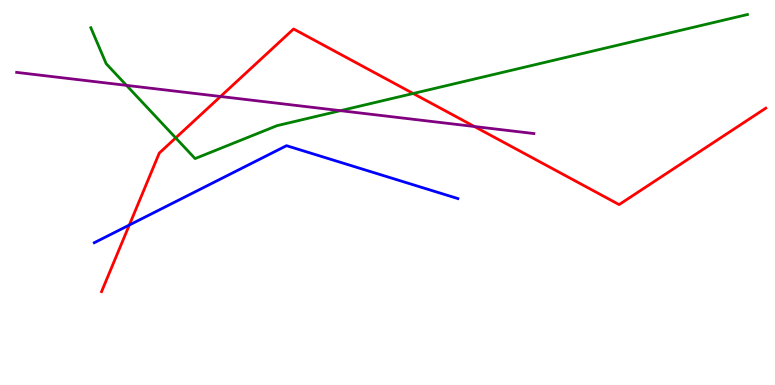[{'lines': ['blue', 'red'], 'intersections': [{'x': 1.67, 'y': 4.15}]}, {'lines': ['green', 'red'], 'intersections': [{'x': 2.27, 'y': 6.42}, {'x': 5.33, 'y': 7.57}]}, {'lines': ['purple', 'red'], 'intersections': [{'x': 2.85, 'y': 7.49}, {'x': 6.12, 'y': 6.71}]}, {'lines': ['blue', 'green'], 'intersections': []}, {'lines': ['blue', 'purple'], 'intersections': []}, {'lines': ['green', 'purple'], 'intersections': [{'x': 1.63, 'y': 7.78}, {'x': 4.39, 'y': 7.13}]}]